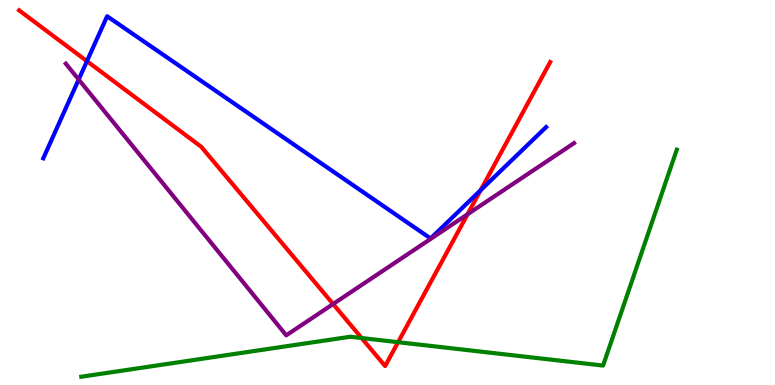[{'lines': ['blue', 'red'], 'intersections': [{'x': 1.12, 'y': 8.41}, {'x': 6.2, 'y': 5.06}]}, {'lines': ['green', 'red'], 'intersections': [{'x': 4.67, 'y': 1.22}, {'x': 5.14, 'y': 1.11}]}, {'lines': ['purple', 'red'], 'intersections': [{'x': 4.3, 'y': 2.1}, {'x': 6.03, 'y': 4.43}]}, {'lines': ['blue', 'green'], 'intersections': []}, {'lines': ['blue', 'purple'], 'intersections': [{'x': 1.02, 'y': 7.93}]}, {'lines': ['green', 'purple'], 'intersections': []}]